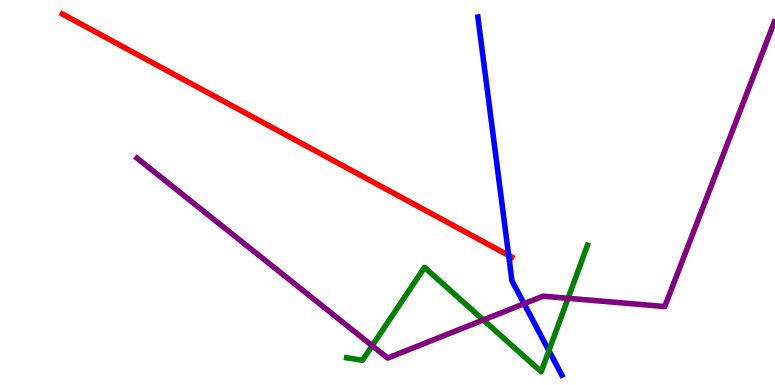[{'lines': ['blue', 'red'], 'intersections': [{'x': 6.56, 'y': 3.37}]}, {'lines': ['green', 'red'], 'intersections': []}, {'lines': ['purple', 'red'], 'intersections': []}, {'lines': ['blue', 'green'], 'intersections': [{'x': 7.08, 'y': 0.892}]}, {'lines': ['blue', 'purple'], 'intersections': [{'x': 6.76, 'y': 2.11}]}, {'lines': ['green', 'purple'], 'intersections': [{'x': 4.8, 'y': 1.02}, {'x': 6.24, 'y': 1.69}, {'x': 7.33, 'y': 2.25}]}]